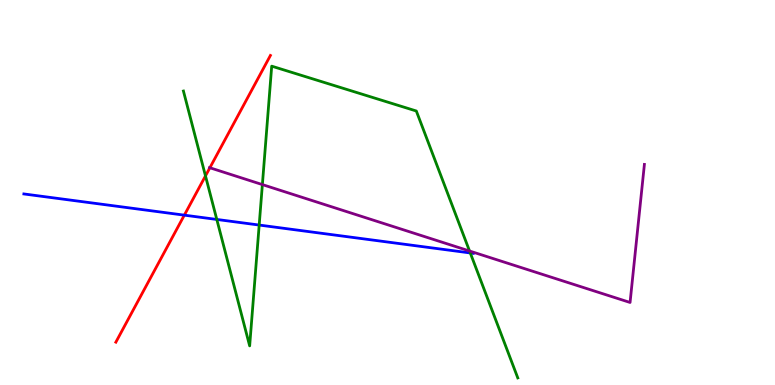[{'lines': ['blue', 'red'], 'intersections': [{'x': 2.38, 'y': 4.41}]}, {'lines': ['green', 'red'], 'intersections': [{'x': 2.65, 'y': 5.43}]}, {'lines': ['purple', 'red'], 'intersections': [{'x': 2.71, 'y': 5.64}]}, {'lines': ['blue', 'green'], 'intersections': [{'x': 2.8, 'y': 4.3}, {'x': 3.34, 'y': 4.15}, {'x': 6.07, 'y': 3.43}]}, {'lines': ['blue', 'purple'], 'intersections': []}, {'lines': ['green', 'purple'], 'intersections': [{'x': 3.39, 'y': 5.21}, {'x': 6.06, 'y': 3.48}]}]